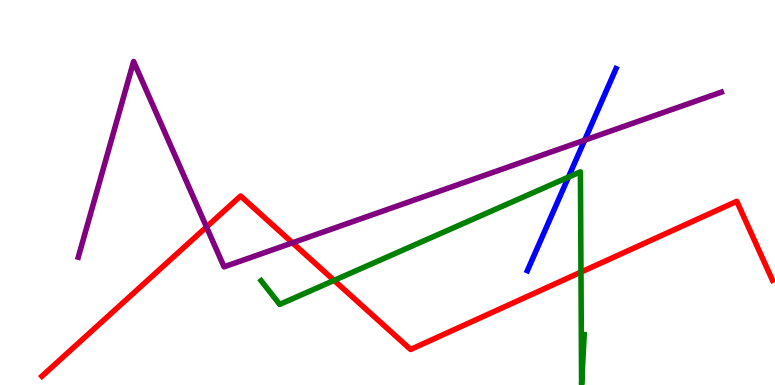[{'lines': ['blue', 'red'], 'intersections': []}, {'lines': ['green', 'red'], 'intersections': [{'x': 4.31, 'y': 2.72}, {'x': 7.5, 'y': 2.93}]}, {'lines': ['purple', 'red'], 'intersections': [{'x': 2.66, 'y': 4.1}, {'x': 3.77, 'y': 3.69}]}, {'lines': ['blue', 'green'], 'intersections': [{'x': 7.33, 'y': 5.4}]}, {'lines': ['blue', 'purple'], 'intersections': [{'x': 7.54, 'y': 6.36}]}, {'lines': ['green', 'purple'], 'intersections': []}]